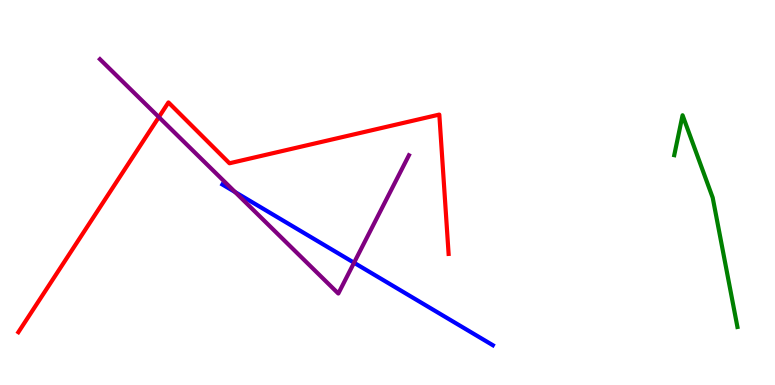[{'lines': ['blue', 'red'], 'intersections': []}, {'lines': ['green', 'red'], 'intersections': []}, {'lines': ['purple', 'red'], 'intersections': [{'x': 2.05, 'y': 6.96}]}, {'lines': ['blue', 'green'], 'intersections': []}, {'lines': ['blue', 'purple'], 'intersections': [{'x': 3.03, 'y': 5.01}, {'x': 4.57, 'y': 3.18}]}, {'lines': ['green', 'purple'], 'intersections': []}]